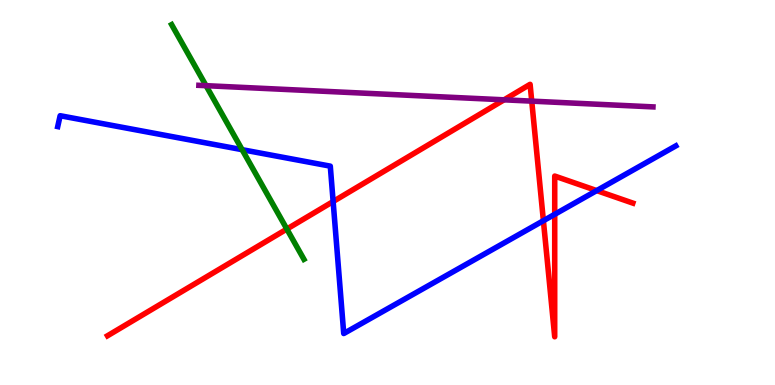[{'lines': ['blue', 'red'], 'intersections': [{'x': 4.3, 'y': 4.77}, {'x': 7.01, 'y': 4.27}, {'x': 7.16, 'y': 4.43}, {'x': 7.7, 'y': 5.05}]}, {'lines': ['green', 'red'], 'intersections': [{'x': 3.7, 'y': 4.05}]}, {'lines': ['purple', 'red'], 'intersections': [{'x': 6.5, 'y': 7.41}, {'x': 6.86, 'y': 7.37}]}, {'lines': ['blue', 'green'], 'intersections': [{'x': 3.12, 'y': 6.11}]}, {'lines': ['blue', 'purple'], 'intersections': []}, {'lines': ['green', 'purple'], 'intersections': [{'x': 2.66, 'y': 7.77}]}]